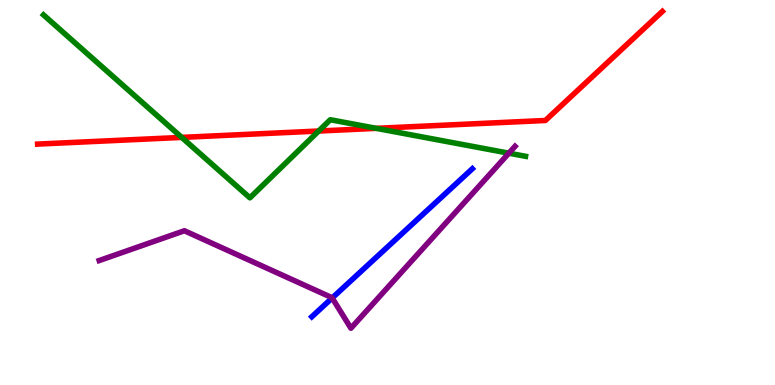[{'lines': ['blue', 'red'], 'intersections': []}, {'lines': ['green', 'red'], 'intersections': [{'x': 2.34, 'y': 6.43}, {'x': 4.11, 'y': 6.6}, {'x': 4.86, 'y': 6.67}]}, {'lines': ['purple', 'red'], 'intersections': []}, {'lines': ['blue', 'green'], 'intersections': []}, {'lines': ['blue', 'purple'], 'intersections': [{'x': 4.29, 'y': 2.26}]}, {'lines': ['green', 'purple'], 'intersections': [{'x': 6.57, 'y': 6.02}]}]